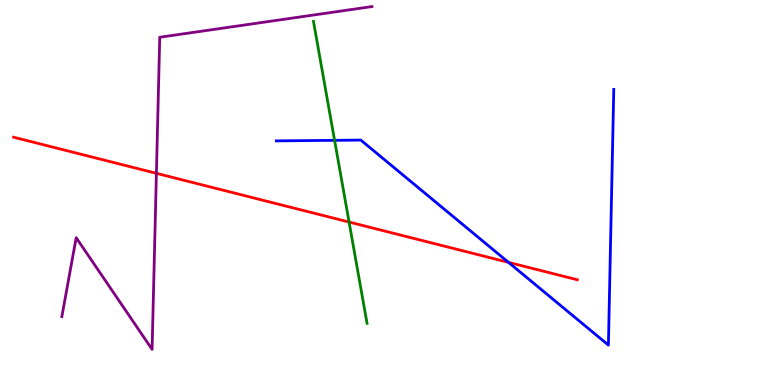[{'lines': ['blue', 'red'], 'intersections': [{'x': 6.56, 'y': 3.19}]}, {'lines': ['green', 'red'], 'intersections': [{'x': 4.5, 'y': 4.23}]}, {'lines': ['purple', 'red'], 'intersections': [{'x': 2.02, 'y': 5.5}]}, {'lines': ['blue', 'green'], 'intersections': [{'x': 4.32, 'y': 6.36}]}, {'lines': ['blue', 'purple'], 'intersections': []}, {'lines': ['green', 'purple'], 'intersections': []}]